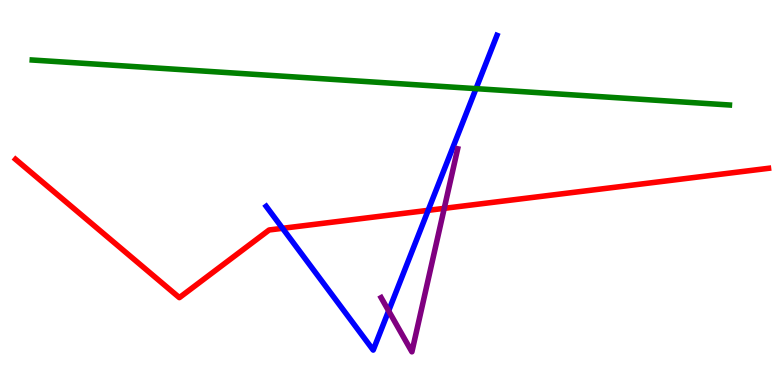[{'lines': ['blue', 'red'], 'intersections': [{'x': 3.65, 'y': 4.07}, {'x': 5.52, 'y': 4.54}]}, {'lines': ['green', 'red'], 'intersections': []}, {'lines': ['purple', 'red'], 'intersections': [{'x': 5.73, 'y': 4.59}]}, {'lines': ['blue', 'green'], 'intersections': [{'x': 6.14, 'y': 7.7}]}, {'lines': ['blue', 'purple'], 'intersections': [{'x': 5.01, 'y': 1.93}]}, {'lines': ['green', 'purple'], 'intersections': []}]